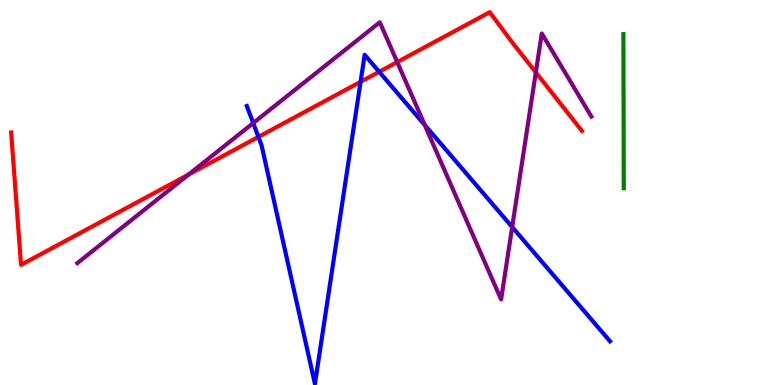[{'lines': ['blue', 'red'], 'intersections': [{'x': 3.33, 'y': 6.44}, {'x': 4.65, 'y': 7.87}, {'x': 4.89, 'y': 8.14}]}, {'lines': ['green', 'red'], 'intersections': []}, {'lines': ['purple', 'red'], 'intersections': [{'x': 2.43, 'y': 5.47}, {'x': 5.13, 'y': 8.39}, {'x': 6.91, 'y': 8.12}]}, {'lines': ['blue', 'green'], 'intersections': []}, {'lines': ['blue', 'purple'], 'intersections': [{'x': 3.27, 'y': 6.8}, {'x': 5.48, 'y': 6.75}, {'x': 6.61, 'y': 4.1}]}, {'lines': ['green', 'purple'], 'intersections': []}]